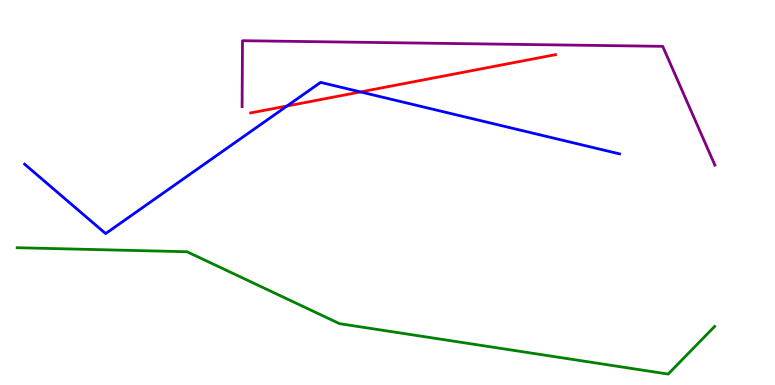[{'lines': ['blue', 'red'], 'intersections': [{'x': 3.7, 'y': 7.25}, {'x': 4.65, 'y': 7.61}]}, {'lines': ['green', 'red'], 'intersections': []}, {'lines': ['purple', 'red'], 'intersections': []}, {'lines': ['blue', 'green'], 'intersections': []}, {'lines': ['blue', 'purple'], 'intersections': []}, {'lines': ['green', 'purple'], 'intersections': []}]